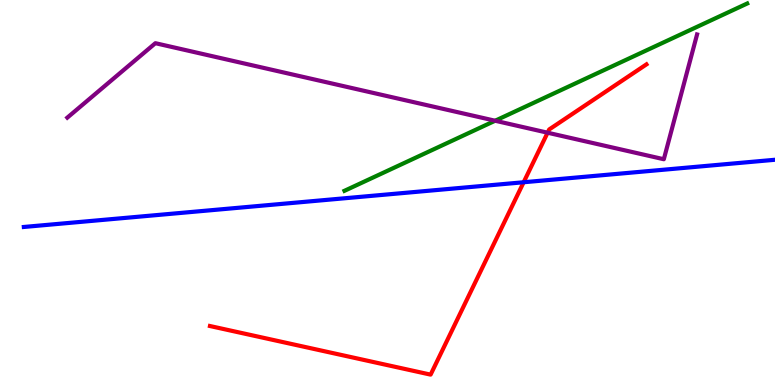[{'lines': ['blue', 'red'], 'intersections': [{'x': 6.76, 'y': 5.27}]}, {'lines': ['green', 'red'], 'intersections': []}, {'lines': ['purple', 'red'], 'intersections': [{'x': 7.07, 'y': 6.55}]}, {'lines': ['blue', 'green'], 'intersections': []}, {'lines': ['blue', 'purple'], 'intersections': []}, {'lines': ['green', 'purple'], 'intersections': [{'x': 6.39, 'y': 6.86}]}]